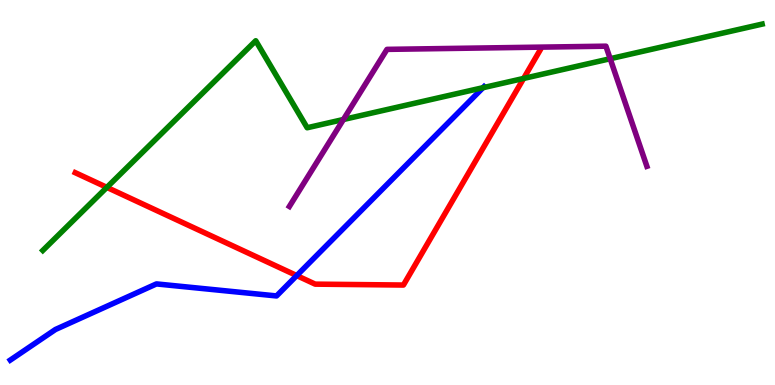[{'lines': ['blue', 'red'], 'intersections': [{'x': 3.83, 'y': 2.84}]}, {'lines': ['green', 'red'], 'intersections': [{'x': 1.38, 'y': 5.13}, {'x': 6.76, 'y': 7.96}]}, {'lines': ['purple', 'red'], 'intersections': []}, {'lines': ['blue', 'green'], 'intersections': [{'x': 6.23, 'y': 7.72}]}, {'lines': ['blue', 'purple'], 'intersections': []}, {'lines': ['green', 'purple'], 'intersections': [{'x': 4.43, 'y': 6.9}, {'x': 7.87, 'y': 8.47}]}]